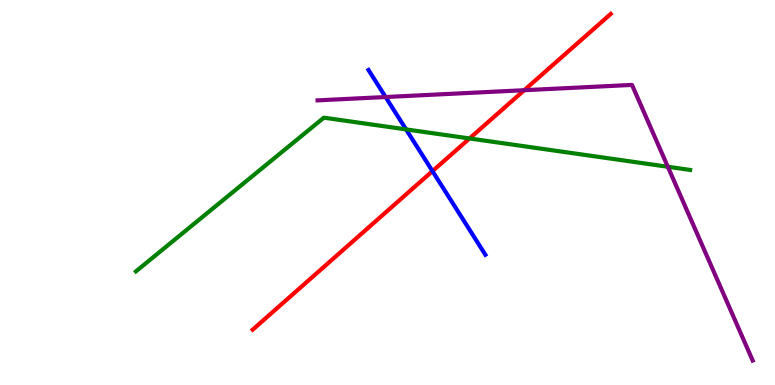[{'lines': ['blue', 'red'], 'intersections': [{'x': 5.58, 'y': 5.55}]}, {'lines': ['green', 'red'], 'intersections': [{'x': 6.06, 'y': 6.4}]}, {'lines': ['purple', 'red'], 'intersections': [{'x': 6.76, 'y': 7.66}]}, {'lines': ['blue', 'green'], 'intersections': [{'x': 5.24, 'y': 6.64}]}, {'lines': ['blue', 'purple'], 'intersections': [{'x': 4.98, 'y': 7.48}]}, {'lines': ['green', 'purple'], 'intersections': [{'x': 8.62, 'y': 5.67}]}]